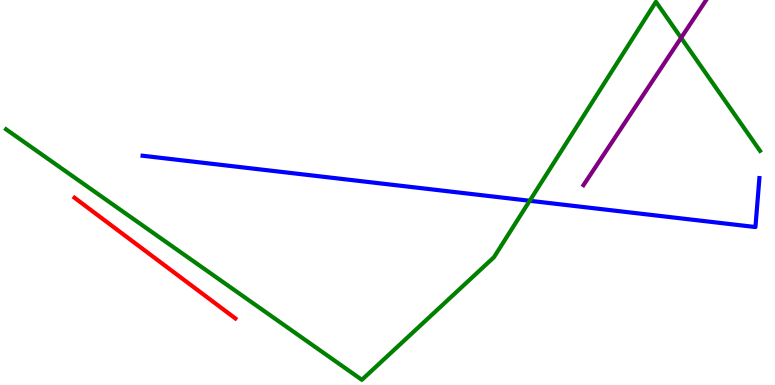[{'lines': ['blue', 'red'], 'intersections': []}, {'lines': ['green', 'red'], 'intersections': []}, {'lines': ['purple', 'red'], 'intersections': []}, {'lines': ['blue', 'green'], 'intersections': [{'x': 6.84, 'y': 4.79}]}, {'lines': ['blue', 'purple'], 'intersections': []}, {'lines': ['green', 'purple'], 'intersections': [{'x': 8.79, 'y': 9.02}]}]